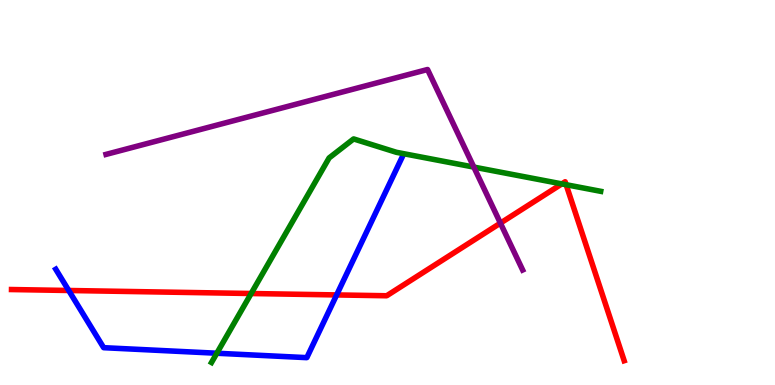[{'lines': ['blue', 'red'], 'intersections': [{'x': 0.887, 'y': 2.45}, {'x': 4.34, 'y': 2.34}]}, {'lines': ['green', 'red'], 'intersections': [{'x': 3.24, 'y': 2.38}, {'x': 7.25, 'y': 5.22}, {'x': 7.31, 'y': 5.2}]}, {'lines': ['purple', 'red'], 'intersections': [{'x': 6.46, 'y': 4.2}]}, {'lines': ['blue', 'green'], 'intersections': [{'x': 2.8, 'y': 0.825}]}, {'lines': ['blue', 'purple'], 'intersections': []}, {'lines': ['green', 'purple'], 'intersections': [{'x': 6.11, 'y': 5.66}]}]